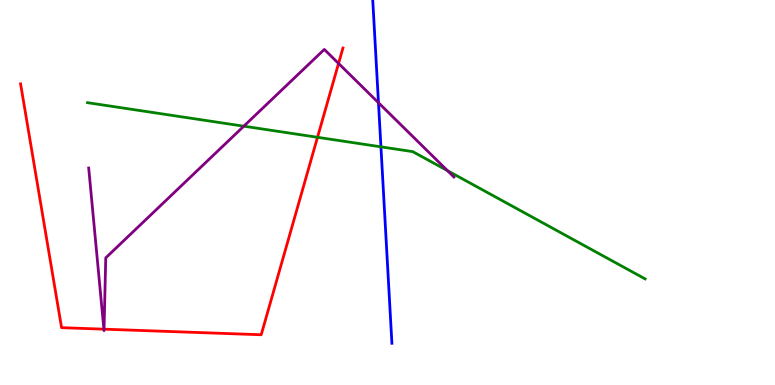[{'lines': ['blue', 'red'], 'intersections': []}, {'lines': ['green', 'red'], 'intersections': [{'x': 4.1, 'y': 6.43}]}, {'lines': ['purple', 'red'], 'intersections': [{'x': 1.34, 'y': 1.45}, {'x': 1.34, 'y': 1.45}, {'x': 4.37, 'y': 8.35}]}, {'lines': ['blue', 'green'], 'intersections': [{'x': 4.92, 'y': 6.19}]}, {'lines': ['blue', 'purple'], 'intersections': [{'x': 4.88, 'y': 7.33}]}, {'lines': ['green', 'purple'], 'intersections': [{'x': 3.15, 'y': 6.72}, {'x': 5.77, 'y': 5.57}]}]